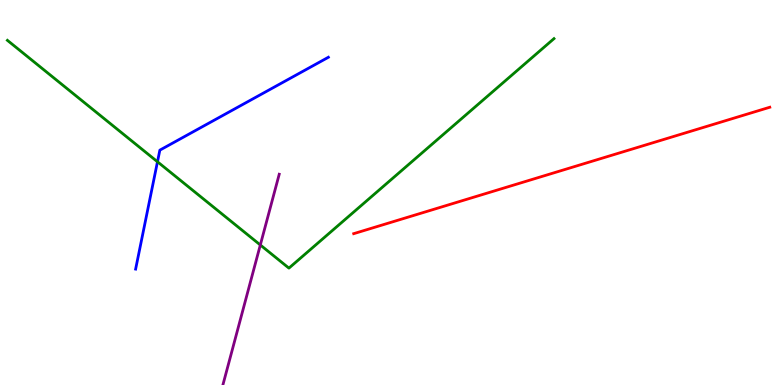[{'lines': ['blue', 'red'], 'intersections': []}, {'lines': ['green', 'red'], 'intersections': []}, {'lines': ['purple', 'red'], 'intersections': []}, {'lines': ['blue', 'green'], 'intersections': [{'x': 2.03, 'y': 5.8}]}, {'lines': ['blue', 'purple'], 'intersections': []}, {'lines': ['green', 'purple'], 'intersections': [{'x': 3.36, 'y': 3.64}]}]